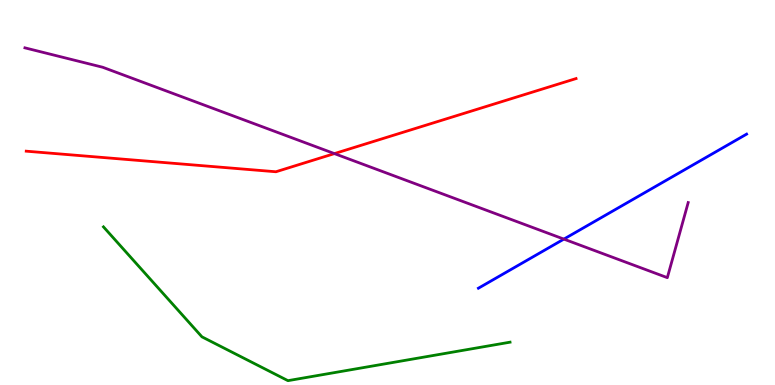[{'lines': ['blue', 'red'], 'intersections': []}, {'lines': ['green', 'red'], 'intersections': []}, {'lines': ['purple', 'red'], 'intersections': [{'x': 4.31, 'y': 6.01}]}, {'lines': ['blue', 'green'], 'intersections': []}, {'lines': ['blue', 'purple'], 'intersections': [{'x': 7.28, 'y': 3.79}]}, {'lines': ['green', 'purple'], 'intersections': []}]